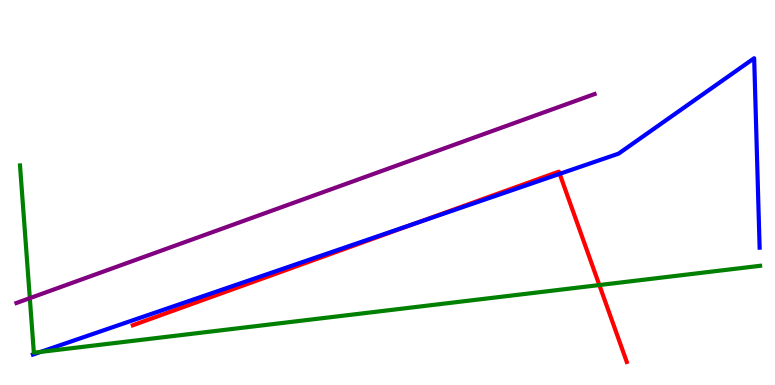[{'lines': ['blue', 'red'], 'intersections': [{'x': 5.39, 'y': 4.22}, {'x': 7.22, 'y': 5.48}]}, {'lines': ['green', 'red'], 'intersections': [{'x': 7.73, 'y': 2.6}]}, {'lines': ['purple', 'red'], 'intersections': []}, {'lines': ['blue', 'green'], 'intersections': [{'x': 0.525, 'y': 0.86}]}, {'lines': ['blue', 'purple'], 'intersections': []}, {'lines': ['green', 'purple'], 'intersections': [{'x': 0.385, 'y': 2.26}]}]